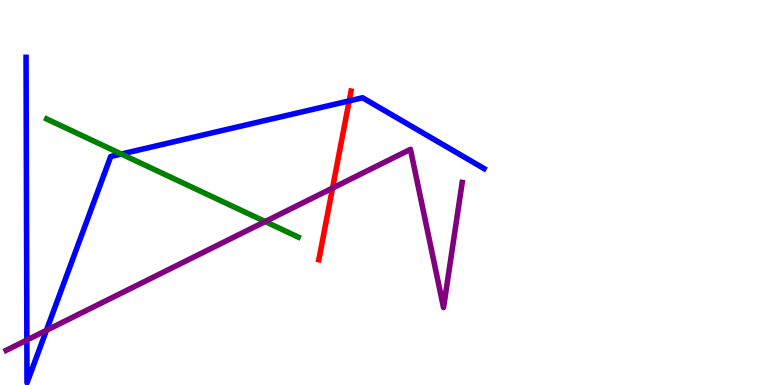[{'lines': ['blue', 'red'], 'intersections': [{'x': 4.51, 'y': 7.38}]}, {'lines': ['green', 'red'], 'intersections': []}, {'lines': ['purple', 'red'], 'intersections': [{'x': 4.29, 'y': 5.11}]}, {'lines': ['blue', 'green'], 'intersections': [{'x': 1.57, 'y': 6.0}]}, {'lines': ['blue', 'purple'], 'intersections': [{'x': 0.347, 'y': 1.17}, {'x': 0.599, 'y': 1.42}]}, {'lines': ['green', 'purple'], 'intersections': [{'x': 3.42, 'y': 4.25}]}]